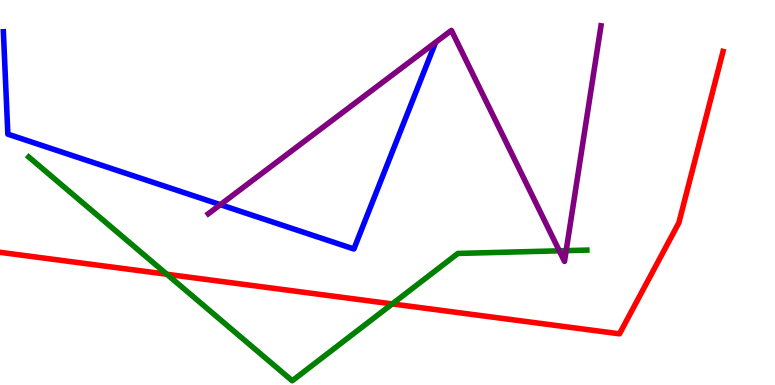[{'lines': ['blue', 'red'], 'intersections': []}, {'lines': ['green', 'red'], 'intersections': [{'x': 2.15, 'y': 2.88}, {'x': 5.06, 'y': 2.11}]}, {'lines': ['purple', 'red'], 'intersections': []}, {'lines': ['blue', 'green'], 'intersections': []}, {'lines': ['blue', 'purple'], 'intersections': [{'x': 2.84, 'y': 4.68}]}, {'lines': ['green', 'purple'], 'intersections': [{'x': 7.22, 'y': 3.49}, {'x': 7.31, 'y': 3.49}]}]